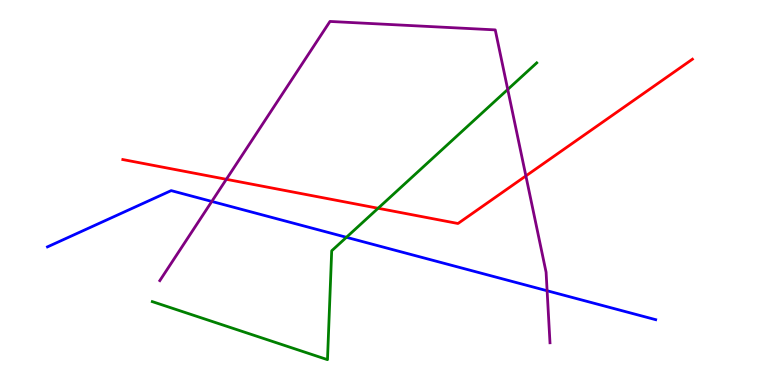[{'lines': ['blue', 'red'], 'intersections': []}, {'lines': ['green', 'red'], 'intersections': [{'x': 4.88, 'y': 4.59}]}, {'lines': ['purple', 'red'], 'intersections': [{'x': 2.92, 'y': 5.34}, {'x': 6.79, 'y': 5.43}]}, {'lines': ['blue', 'green'], 'intersections': [{'x': 4.47, 'y': 3.84}]}, {'lines': ['blue', 'purple'], 'intersections': [{'x': 2.73, 'y': 4.77}, {'x': 7.06, 'y': 2.45}]}, {'lines': ['green', 'purple'], 'intersections': [{'x': 6.55, 'y': 7.68}]}]